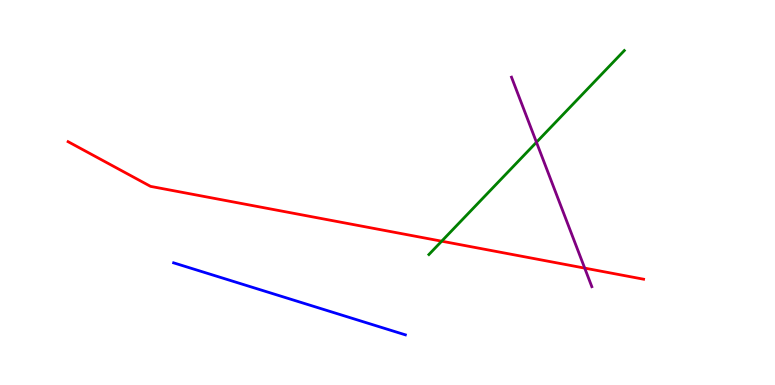[{'lines': ['blue', 'red'], 'intersections': []}, {'lines': ['green', 'red'], 'intersections': [{'x': 5.7, 'y': 3.74}]}, {'lines': ['purple', 'red'], 'intersections': [{'x': 7.54, 'y': 3.04}]}, {'lines': ['blue', 'green'], 'intersections': []}, {'lines': ['blue', 'purple'], 'intersections': []}, {'lines': ['green', 'purple'], 'intersections': [{'x': 6.92, 'y': 6.3}]}]